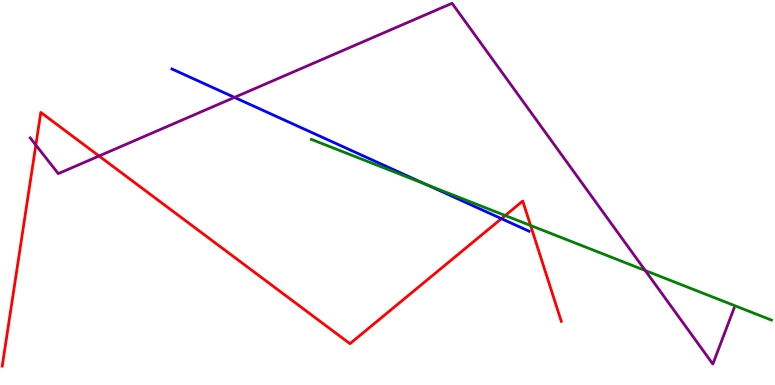[{'lines': ['blue', 'red'], 'intersections': [{'x': 6.47, 'y': 4.32}]}, {'lines': ['green', 'red'], 'intersections': [{'x': 6.52, 'y': 4.4}, {'x': 6.85, 'y': 4.14}]}, {'lines': ['purple', 'red'], 'intersections': [{'x': 0.462, 'y': 6.23}, {'x': 1.28, 'y': 5.95}]}, {'lines': ['blue', 'green'], 'intersections': [{'x': 5.5, 'y': 5.21}]}, {'lines': ['blue', 'purple'], 'intersections': [{'x': 3.03, 'y': 7.47}]}, {'lines': ['green', 'purple'], 'intersections': [{'x': 8.33, 'y': 2.97}]}]